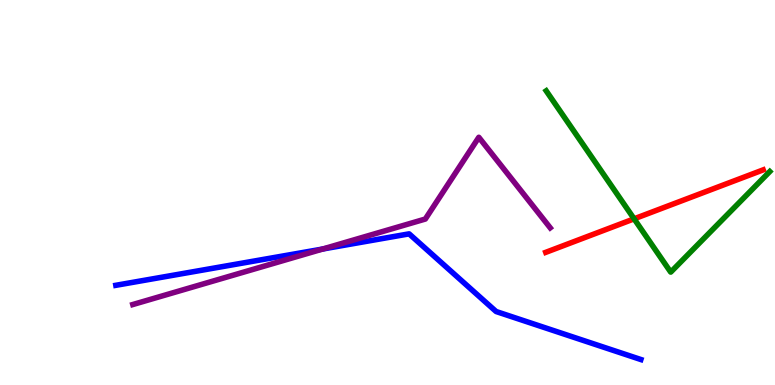[{'lines': ['blue', 'red'], 'intersections': []}, {'lines': ['green', 'red'], 'intersections': [{'x': 8.18, 'y': 4.32}]}, {'lines': ['purple', 'red'], 'intersections': []}, {'lines': ['blue', 'green'], 'intersections': []}, {'lines': ['blue', 'purple'], 'intersections': [{'x': 4.17, 'y': 3.53}]}, {'lines': ['green', 'purple'], 'intersections': []}]